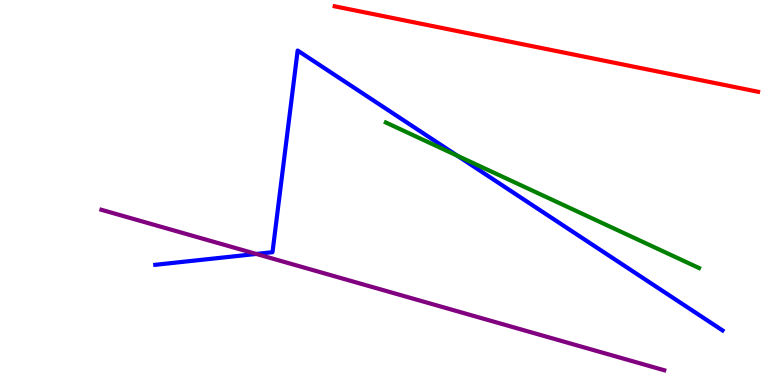[{'lines': ['blue', 'red'], 'intersections': []}, {'lines': ['green', 'red'], 'intersections': []}, {'lines': ['purple', 'red'], 'intersections': []}, {'lines': ['blue', 'green'], 'intersections': [{'x': 5.9, 'y': 5.96}]}, {'lines': ['blue', 'purple'], 'intersections': [{'x': 3.31, 'y': 3.4}]}, {'lines': ['green', 'purple'], 'intersections': []}]